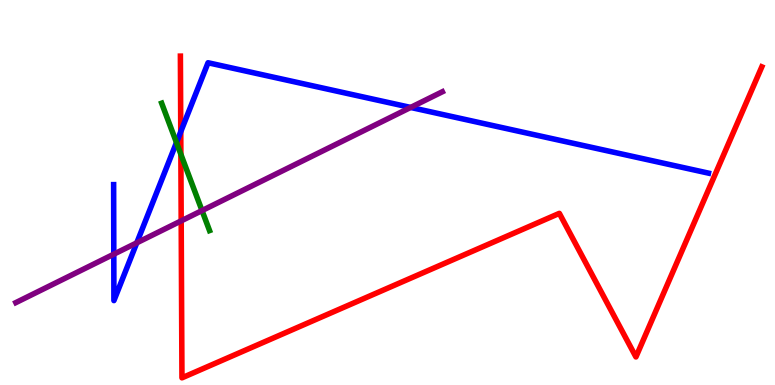[{'lines': ['blue', 'red'], 'intersections': [{'x': 2.33, 'y': 6.58}]}, {'lines': ['green', 'red'], 'intersections': [{'x': 2.33, 'y': 5.99}]}, {'lines': ['purple', 'red'], 'intersections': [{'x': 2.34, 'y': 4.26}]}, {'lines': ['blue', 'green'], 'intersections': [{'x': 2.28, 'y': 6.3}]}, {'lines': ['blue', 'purple'], 'intersections': [{'x': 1.47, 'y': 3.4}, {'x': 1.76, 'y': 3.69}, {'x': 5.3, 'y': 7.21}]}, {'lines': ['green', 'purple'], 'intersections': [{'x': 2.61, 'y': 4.53}]}]